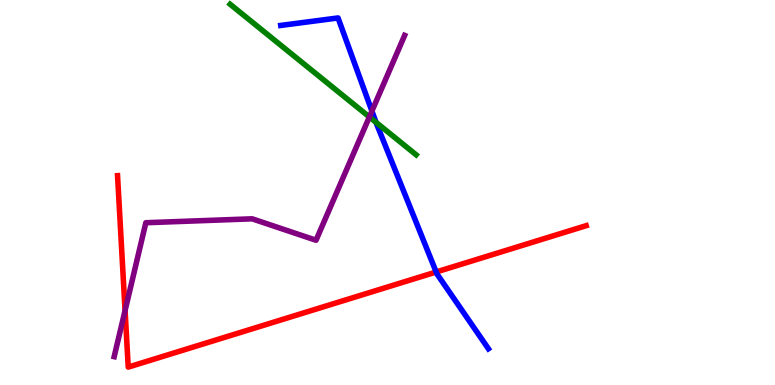[{'lines': ['blue', 'red'], 'intersections': [{'x': 5.63, 'y': 2.94}]}, {'lines': ['green', 'red'], 'intersections': []}, {'lines': ['purple', 'red'], 'intersections': [{'x': 1.61, 'y': 1.93}]}, {'lines': ['blue', 'green'], 'intersections': [{'x': 4.85, 'y': 6.82}]}, {'lines': ['blue', 'purple'], 'intersections': [{'x': 4.8, 'y': 7.12}]}, {'lines': ['green', 'purple'], 'intersections': [{'x': 4.77, 'y': 6.96}]}]